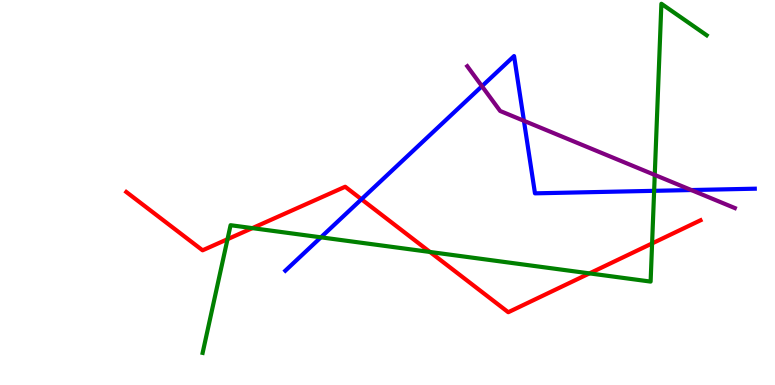[{'lines': ['blue', 'red'], 'intersections': [{'x': 4.66, 'y': 4.82}]}, {'lines': ['green', 'red'], 'intersections': [{'x': 2.94, 'y': 3.79}, {'x': 3.26, 'y': 4.07}, {'x': 5.55, 'y': 3.46}, {'x': 7.61, 'y': 2.9}, {'x': 8.41, 'y': 3.68}]}, {'lines': ['purple', 'red'], 'intersections': []}, {'lines': ['blue', 'green'], 'intersections': [{'x': 4.14, 'y': 3.84}, {'x': 8.44, 'y': 5.04}]}, {'lines': ['blue', 'purple'], 'intersections': [{'x': 6.22, 'y': 7.76}, {'x': 6.76, 'y': 6.86}, {'x': 8.92, 'y': 5.06}]}, {'lines': ['green', 'purple'], 'intersections': [{'x': 8.45, 'y': 5.46}]}]